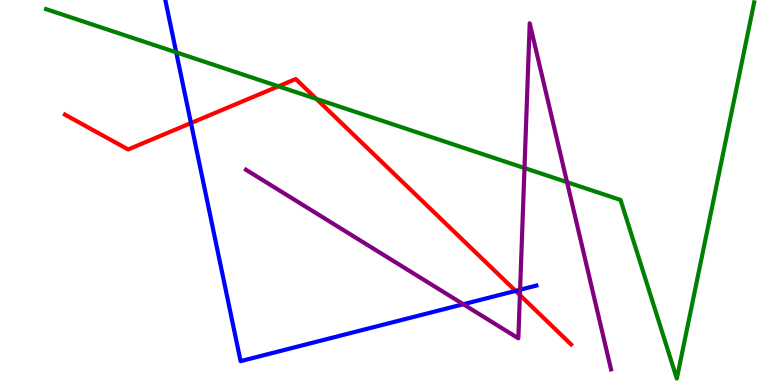[{'lines': ['blue', 'red'], 'intersections': [{'x': 2.46, 'y': 6.8}, {'x': 6.65, 'y': 2.44}]}, {'lines': ['green', 'red'], 'intersections': [{'x': 3.59, 'y': 7.76}, {'x': 4.08, 'y': 7.43}]}, {'lines': ['purple', 'red'], 'intersections': [{'x': 6.71, 'y': 2.34}]}, {'lines': ['blue', 'green'], 'intersections': [{'x': 2.27, 'y': 8.64}]}, {'lines': ['blue', 'purple'], 'intersections': [{'x': 5.98, 'y': 2.1}, {'x': 6.71, 'y': 2.47}]}, {'lines': ['green', 'purple'], 'intersections': [{'x': 6.77, 'y': 5.64}, {'x': 7.32, 'y': 5.27}]}]